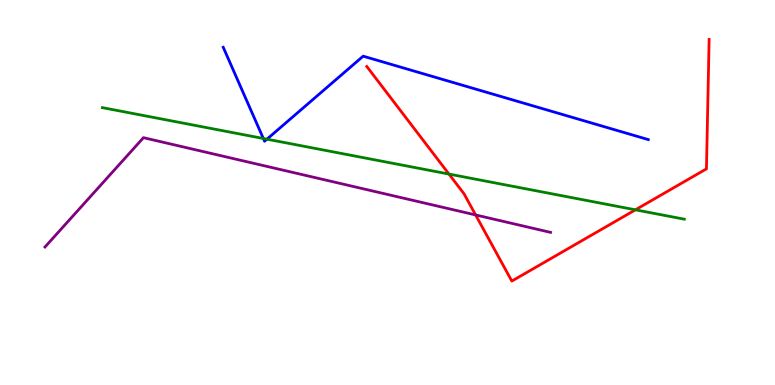[{'lines': ['blue', 'red'], 'intersections': []}, {'lines': ['green', 'red'], 'intersections': [{'x': 5.79, 'y': 5.48}, {'x': 8.2, 'y': 4.55}]}, {'lines': ['purple', 'red'], 'intersections': [{'x': 6.14, 'y': 4.42}]}, {'lines': ['blue', 'green'], 'intersections': [{'x': 3.4, 'y': 6.4}, {'x': 3.44, 'y': 6.39}]}, {'lines': ['blue', 'purple'], 'intersections': []}, {'lines': ['green', 'purple'], 'intersections': []}]